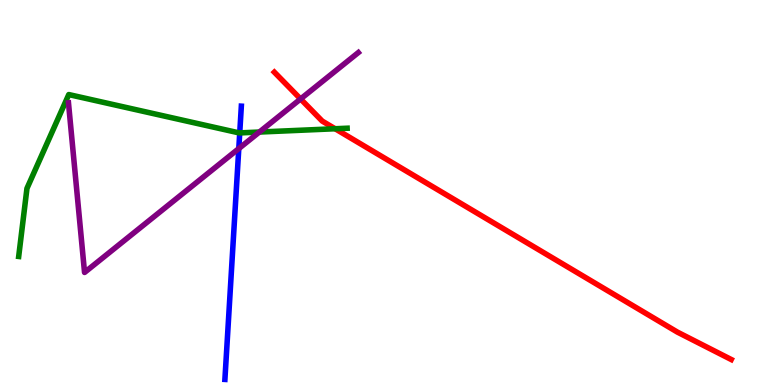[{'lines': ['blue', 'red'], 'intersections': []}, {'lines': ['green', 'red'], 'intersections': [{'x': 4.32, 'y': 6.66}]}, {'lines': ['purple', 'red'], 'intersections': [{'x': 3.88, 'y': 7.43}]}, {'lines': ['blue', 'green'], 'intersections': [{'x': 3.09, 'y': 6.55}]}, {'lines': ['blue', 'purple'], 'intersections': [{'x': 3.08, 'y': 6.14}]}, {'lines': ['green', 'purple'], 'intersections': [{'x': 3.35, 'y': 6.57}]}]